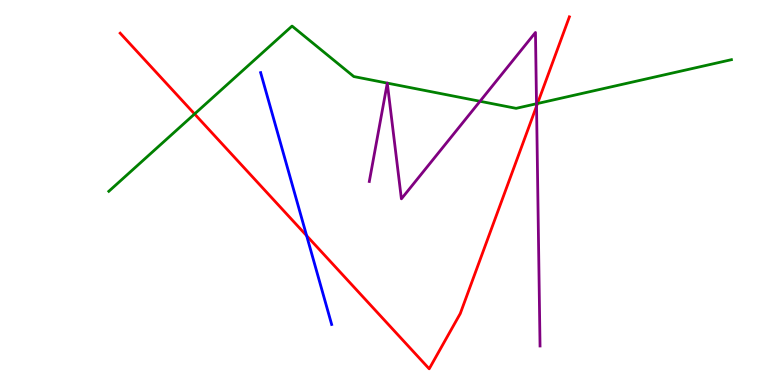[{'lines': ['blue', 'red'], 'intersections': [{'x': 3.96, 'y': 3.88}]}, {'lines': ['green', 'red'], 'intersections': [{'x': 2.51, 'y': 7.04}, {'x': 6.94, 'y': 7.31}]}, {'lines': ['purple', 'red'], 'intersections': [{'x': 6.92, 'y': 7.24}]}, {'lines': ['blue', 'green'], 'intersections': []}, {'lines': ['blue', 'purple'], 'intersections': []}, {'lines': ['green', 'purple'], 'intersections': [{'x': 5.0, 'y': 7.84}, {'x': 5.0, 'y': 7.84}, {'x': 6.19, 'y': 7.37}, {'x': 6.92, 'y': 7.31}]}]